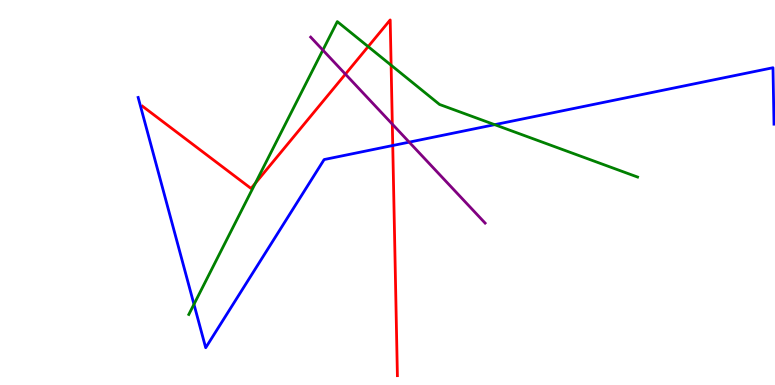[{'lines': ['blue', 'red'], 'intersections': [{'x': 5.07, 'y': 6.22}]}, {'lines': ['green', 'red'], 'intersections': [{'x': 3.3, 'y': 5.24}, {'x': 4.75, 'y': 8.79}, {'x': 5.05, 'y': 8.31}]}, {'lines': ['purple', 'red'], 'intersections': [{'x': 4.46, 'y': 8.07}, {'x': 5.06, 'y': 6.78}]}, {'lines': ['blue', 'green'], 'intersections': [{'x': 2.5, 'y': 2.1}, {'x': 6.38, 'y': 6.76}]}, {'lines': ['blue', 'purple'], 'intersections': [{'x': 5.28, 'y': 6.31}]}, {'lines': ['green', 'purple'], 'intersections': [{'x': 4.17, 'y': 8.7}]}]